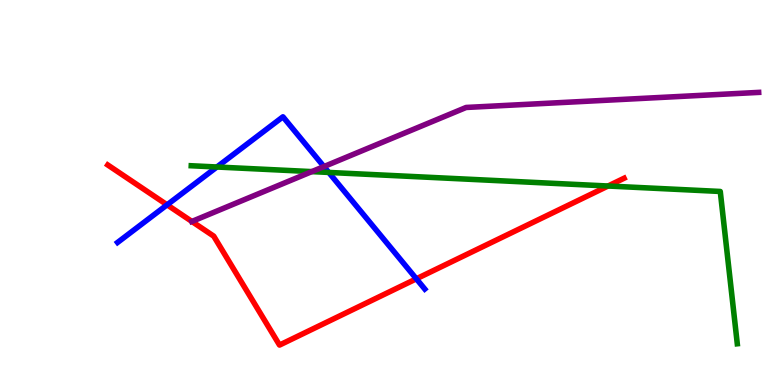[{'lines': ['blue', 'red'], 'intersections': [{'x': 2.16, 'y': 4.68}, {'x': 5.37, 'y': 2.76}]}, {'lines': ['green', 'red'], 'intersections': [{'x': 7.85, 'y': 5.17}]}, {'lines': ['purple', 'red'], 'intersections': [{'x': 2.48, 'y': 4.25}]}, {'lines': ['blue', 'green'], 'intersections': [{'x': 2.8, 'y': 5.66}, {'x': 4.24, 'y': 5.52}]}, {'lines': ['blue', 'purple'], 'intersections': [{'x': 4.18, 'y': 5.67}]}, {'lines': ['green', 'purple'], 'intersections': [{'x': 4.02, 'y': 5.54}]}]